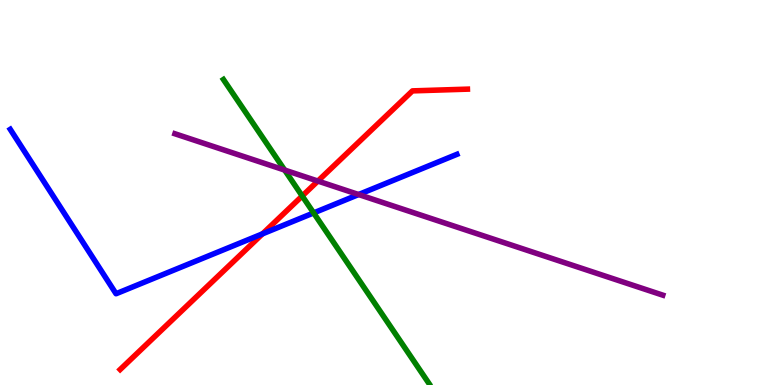[{'lines': ['blue', 'red'], 'intersections': [{'x': 3.39, 'y': 3.93}]}, {'lines': ['green', 'red'], 'intersections': [{'x': 3.9, 'y': 4.91}]}, {'lines': ['purple', 'red'], 'intersections': [{'x': 4.1, 'y': 5.3}]}, {'lines': ['blue', 'green'], 'intersections': [{'x': 4.05, 'y': 4.47}]}, {'lines': ['blue', 'purple'], 'intersections': [{'x': 4.63, 'y': 4.95}]}, {'lines': ['green', 'purple'], 'intersections': [{'x': 3.67, 'y': 5.58}]}]